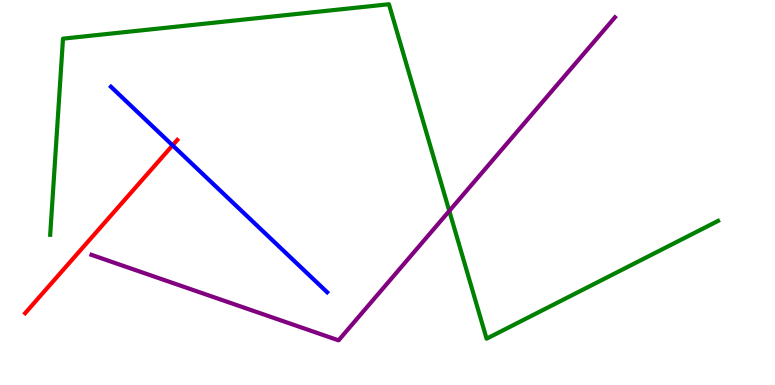[{'lines': ['blue', 'red'], 'intersections': [{'x': 2.23, 'y': 6.23}]}, {'lines': ['green', 'red'], 'intersections': []}, {'lines': ['purple', 'red'], 'intersections': []}, {'lines': ['blue', 'green'], 'intersections': []}, {'lines': ['blue', 'purple'], 'intersections': []}, {'lines': ['green', 'purple'], 'intersections': [{'x': 5.8, 'y': 4.52}]}]